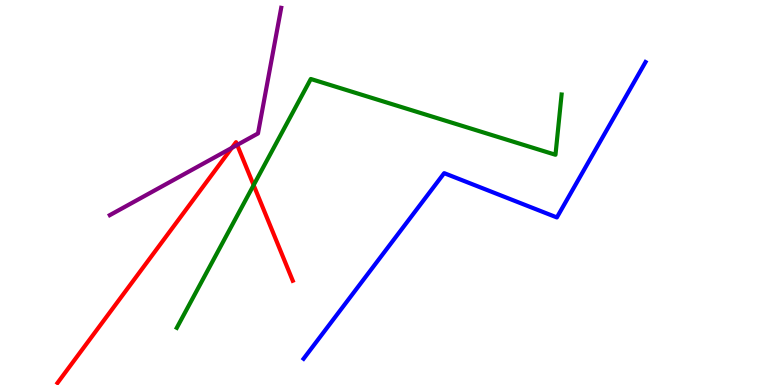[{'lines': ['blue', 'red'], 'intersections': []}, {'lines': ['green', 'red'], 'intersections': [{'x': 3.27, 'y': 5.19}]}, {'lines': ['purple', 'red'], 'intersections': [{'x': 2.99, 'y': 6.16}, {'x': 3.06, 'y': 6.24}]}, {'lines': ['blue', 'green'], 'intersections': []}, {'lines': ['blue', 'purple'], 'intersections': []}, {'lines': ['green', 'purple'], 'intersections': []}]